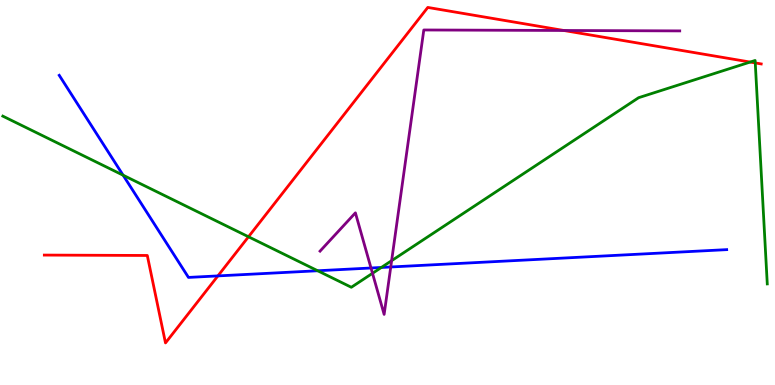[{'lines': ['blue', 'red'], 'intersections': [{'x': 2.81, 'y': 2.83}]}, {'lines': ['green', 'red'], 'intersections': [{'x': 3.21, 'y': 3.85}, {'x': 9.68, 'y': 8.39}, {'x': 9.75, 'y': 8.37}]}, {'lines': ['purple', 'red'], 'intersections': [{'x': 7.28, 'y': 9.21}]}, {'lines': ['blue', 'green'], 'intersections': [{'x': 1.59, 'y': 5.45}, {'x': 4.1, 'y': 2.97}, {'x': 4.92, 'y': 3.05}]}, {'lines': ['blue', 'purple'], 'intersections': [{'x': 4.79, 'y': 3.04}, {'x': 5.04, 'y': 3.07}]}, {'lines': ['green', 'purple'], 'intersections': [{'x': 4.81, 'y': 2.9}, {'x': 5.05, 'y': 3.23}]}]